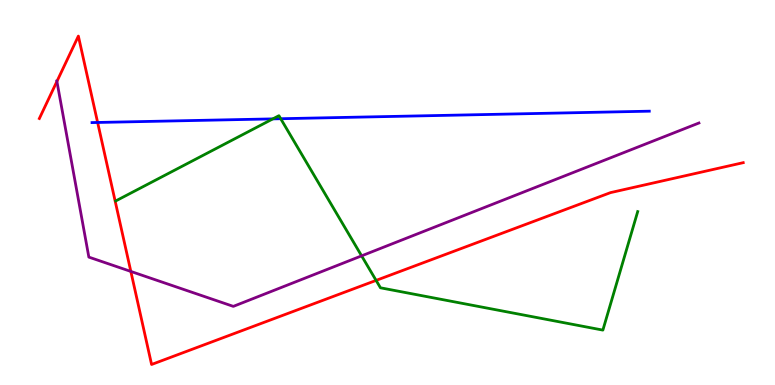[{'lines': ['blue', 'red'], 'intersections': [{'x': 1.26, 'y': 6.82}]}, {'lines': ['green', 'red'], 'intersections': [{'x': 4.85, 'y': 2.72}]}, {'lines': ['purple', 'red'], 'intersections': [{'x': 0.734, 'y': 7.89}, {'x': 1.69, 'y': 2.95}]}, {'lines': ['blue', 'green'], 'intersections': [{'x': 3.52, 'y': 6.91}, {'x': 3.62, 'y': 6.92}]}, {'lines': ['blue', 'purple'], 'intersections': []}, {'lines': ['green', 'purple'], 'intersections': [{'x': 4.67, 'y': 3.35}]}]